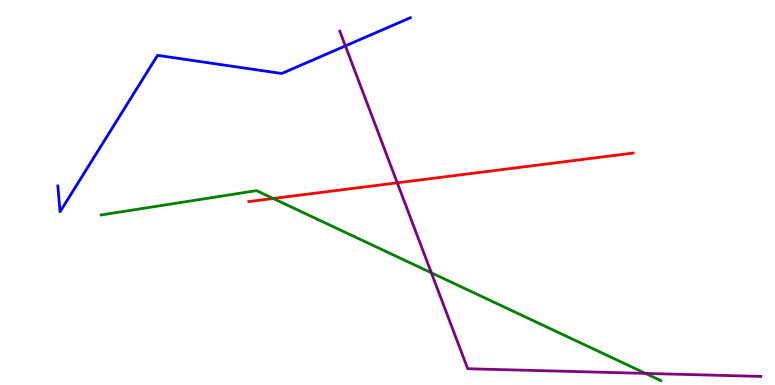[{'lines': ['blue', 'red'], 'intersections': []}, {'lines': ['green', 'red'], 'intersections': [{'x': 3.52, 'y': 4.84}]}, {'lines': ['purple', 'red'], 'intersections': [{'x': 5.13, 'y': 5.25}]}, {'lines': ['blue', 'green'], 'intersections': []}, {'lines': ['blue', 'purple'], 'intersections': [{'x': 4.46, 'y': 8.81}]}, {'lines': ['green', 'purple'], 'intersections': [{'x': 5.57, 'y': 2.91}, {'x': 8.33, 'y': 0.301}]}]